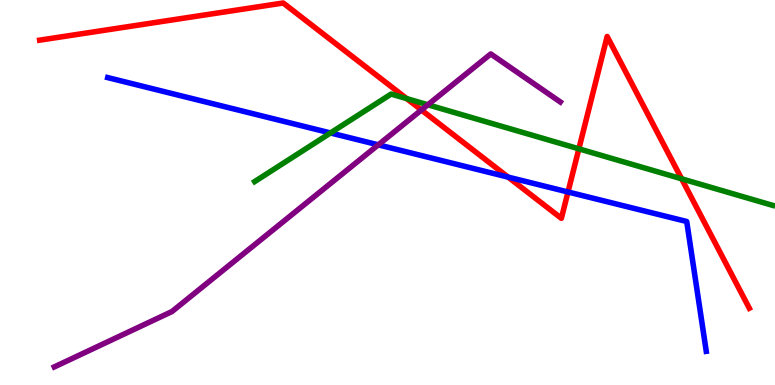[{'lines': ['blue', 'red'], 'intersections': [{'x': 6.56, 'y': 5.4}, {'x': 7.33, 'y': 5.01}]}, {'lines': ['green', 'red'], 'intersections': [{'x': 5.25, 'y': 7.44}, {'x': 7.47, 'y': 6.13}, {'x': 8.8, 'y': 5.36}]}, {'lines': ['purple', 'red'], 'intersections': [{'x': 5.44, 'y': 7.14}]}, {'lines': ['blue', 'green'], 'intersections': [{'x': 4.26, 'y': 6.55}]}, {'lines': ['blue', 'purple'], 'intersections': [{'x': 4.88, 'y': 6.24}]}, {'lines': ['green', 'purple'], 'intersections': [{'x': 5.52, 'y': 7.28}]}]